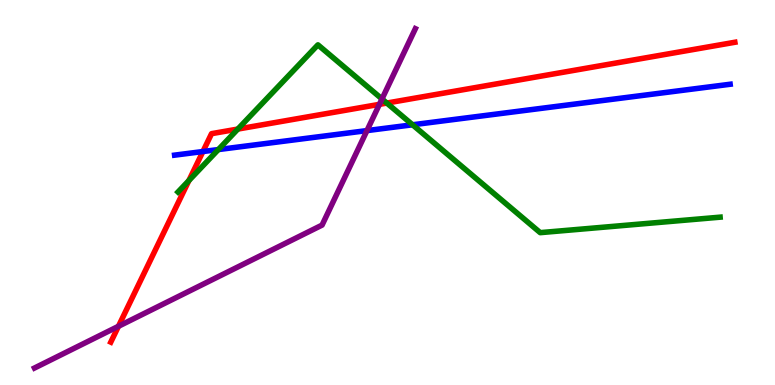[{'lines': ['blue', 'red'], 'intersections': [{'x': 2.62, 'y': 6.06}]}, {'lines': ['green', 'red'], 'intersections': [{'x': 2.44, 'y': 5.31}, {'x': 3.07, 'y': 6.65}, {'x': 4.99, 'y': 7.32}]}, {'lines': ['purple', 'red'], 'intersections': [{'x': 1.53, 'y': 1.52}, {'x': 4.9, 'y': 7.29}]}, {'lines': ['blue', 'green'], 'intersections': [{'x': 2.82, 'y': 6.12}, {'x': 5.32, 'y': 6.76}]}, {'lines': ['blue', 'purple'], 'intersections': [{'x': 4.73, 'y': 6.61}]}, {'lines': ['green', 'purple'], 'intersections': [{'x': 4.93, 'y': 7.43}]}]